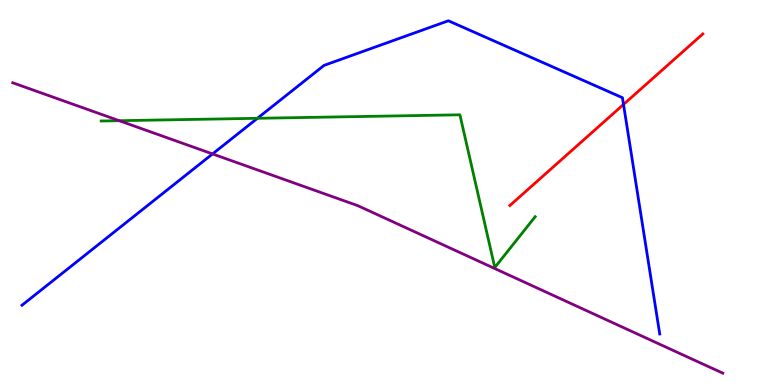[{'lines': ['blue', 'red'], 'intersections': [{'x': 8.05, 'y': 7.29}]}, {'lines': ['green', 'red'], 'intersections': []}, {'lines': ['purple', 'red'], 'intersections': []}, {'lines': ['blue', 'green'], 'intersections': [{'x': 3.32, 'y': 6.93}]}, {'lines': ['blue', 'purple'], 'intersections': [{'x': 2.74, 'y': 6.0}]}, {'lines': ['green', 'purple'], 'intersections': [{'x': 1.54, 'y': 6.87}]}]